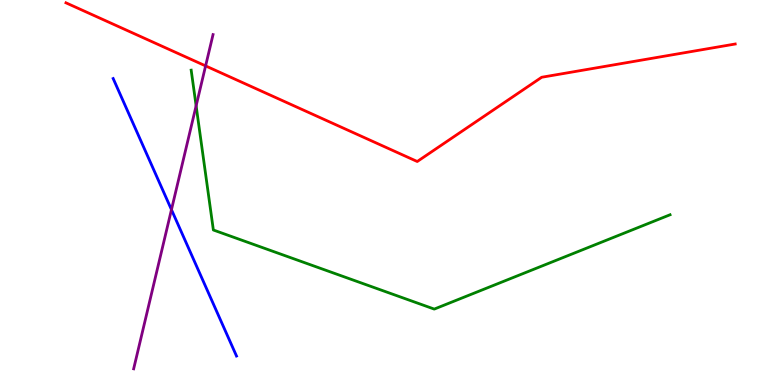[{'lines': ['blue', 'red'], 'intersections': []}, {'lines': ['green', 'red'], 'intersections': []}, {'lines': ['purple', 'red'], 'intersections': [{'x': 2.65, 'y': 8.29}]}, {'lines': ['blue', 'green'], 'intersections': []}, {'lines': ['blue', 'purple'], 'intersections': [{'x': 2.21, 'y': 4.55}]}, {'lines': ['green', 'purple'], 'intersections': [{'x': 2.53, 'y': 7.25}]}]